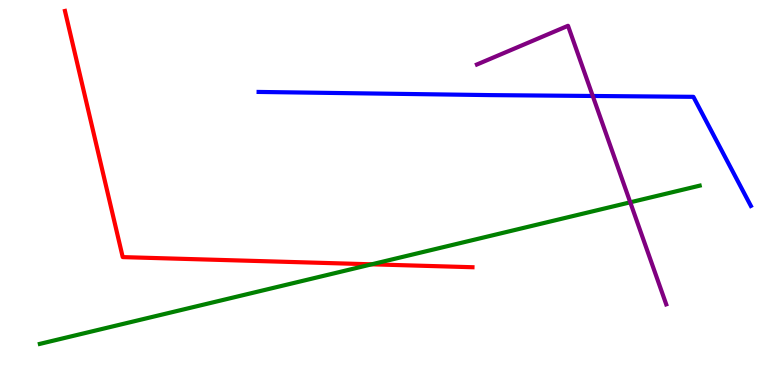[{'lines': ['blue', 'red'], 'intersections': []}, {'lines': ['green', 'red'], 'intersections': [{'x': 4.8, 'y': 3.13}]}, {'lines': ['purple', 'red'], 'intersections': []}, {'lines': ['blue', 'green'], 'intersections': []}, {'lines': ['blue', 'purple'], 'intersections': [{'x': 7.65, 'y': 7.51}]}, {'lines': ['green', 'purple'], 'intersections': [{'x': 8.13, 'y': 4.75}]}]